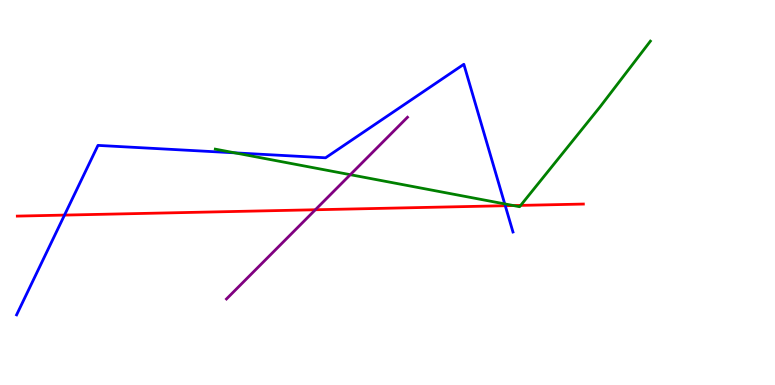[{'lines': ['blue', 'red'], 'intersections': [{'x': 0.832, 'y': 4.41}, {'x': 6.52, 'y': 4.66}]}, {'lines': ['green', 'red'], 'intersections': [{'x': 6.62, 'y': 4.66}, {'x': 6.72, 'y': 4.67}]}, {'lines': ['purple', 'red'], 'intersections': [{'x': 4.07, 'y': 4.55}]}, {'lines': ['blue', 'green'], 'intersections': [{'x': 3.03, 'y': 6.03}, {'x': 6.51, 'y': 4.7}]}, {'lines': ['blue', 'purple'], 'intersections': []}, {'lines': ['green', 'purple'], 'intersections': [{'x': 4.52, 'y': 5.46}]}]